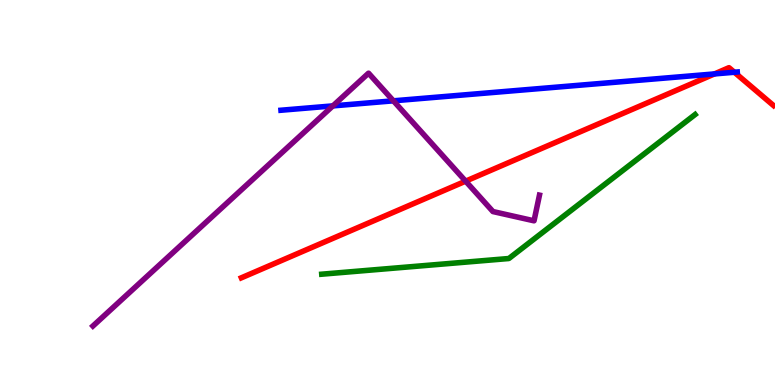[{'lines': ['blue', 'red'], 'intersections': [{'x': 9.22, 'y': 8.08}, {'x': 9.48, 'y': 8.12}]}, {'lines': ['green', 'red'], 'intersections': []}, {'lines': ['purple', 'red'], 'intersections': [{'x': 6.01, 'y': 5.29}]}, {'lines': ['blue', 'green'], 'intersections': []}, {'lines': ['blue', 'purple'], 'intersections': [{'x': 4.3, 'y': 7.25}, {'x': 5.08, 'y': 7.38}]}, {'lines': ['green', 'purple'], 'intersections': []}]